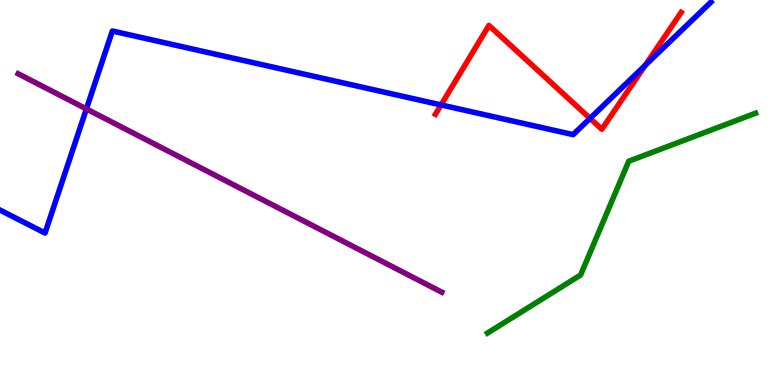[{'lines': ['blue', 'red'], 'intersections': [{'x': 5.69, 'y': 7.27}, {'x': 7.61, 'y': 6.92}, {'x': 8.33, 'y': 8.31}]}, {'lines': ['green', 'red'], 'intersections': []}, {'lines': ['purple', 'red'], 'intersections': []}, {'lines': ['blue', 'green'], 'intersections': []}, {'lines': ['blue', 'purple'], 'intersections': [{'x': 1.11, 'y': 7.17}]}, {'lines': ['green', 'purple'], 'intersections': []}]